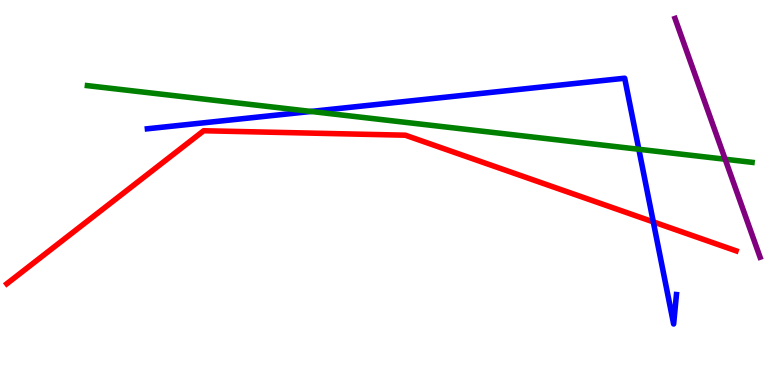[{'lines': ['blue', 'red'], 'intersections': [{'x': 8.43, 'y': 4.24}]}, {'lines': ['green', 'red'], 'intersections': []}, {'lines': ['purple', 'red'], 'intersections': []}, {'lines': ['blue', 'green'], 'intersections': [{'x': 4.01, 'y': 7.11}, {'x': 8.24, 'y': 6.12}]}, {'lines': ['blue', 'purple'], 'intersections': []}, {'lines': ['green', 'purple'], 'intersections': [{'x': 9.36, 'y': 5.86}]}]